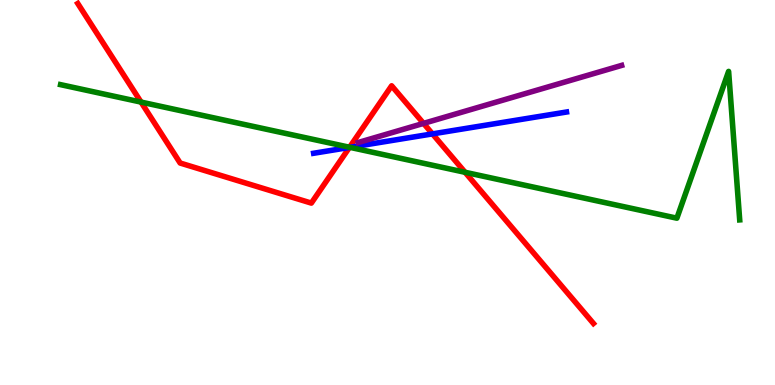[{'lines': ['blue', 'red'], 'intersections': [{'x': 4.51, 'y': 6.17}, {'x': 5.58, 'y': 6.52}]}, {'lines': ['green', 'red'], 'intersections': [{'x': 1.82, 'y': 7.35}, {'x': 4.51, 'y': 6.17}, {'x': 6.0, 'y': 5.52}]}, {'lines': ['purple', 'red'], 'intersections': [{'x': 5.47, 'y': 6.8}]}, {'lines': ['blue', 'green'], 'intersections': [{'x': 4.52, 'y': 6.17}]}, {'lines': ['blue', 'purple'], 'intersections': []}, {'lines': ['green', 'purple'], 'intersections': []}]